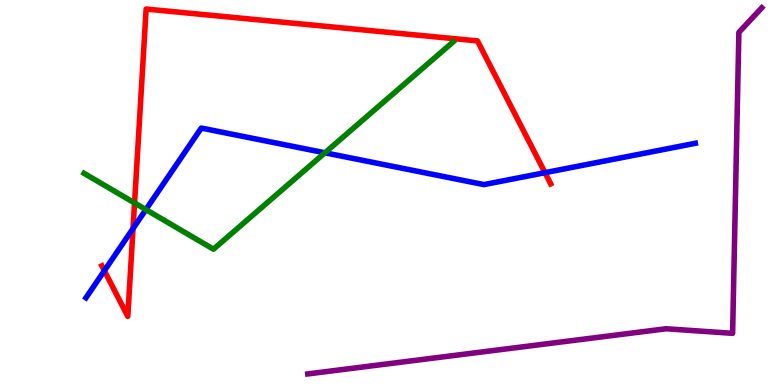[{'lines': ['blue', 'red'], 'intersections': [{'x': 1.35, 'y': 2.97}, {'x': 1.72, 'y': 4.06}, {'x': 7.03, 'y': 5.51}]}, {'lines': ['green', 'red'], 'intersections': [{'x': 1.74, 'y': 4.73}]}, {'lines': ['purple', 'red'], 'intersections': []}, {'lines': ['blue', 'green'], 'intersections': [{'x': 1.88, 'y': 4.56}, {'x': 4.19, 'y': 6.03}]}, {'lines': ['blue', 'purple'], 'intersections': []}, {'lines': ['green', 'purple'], 'intersections': []}]